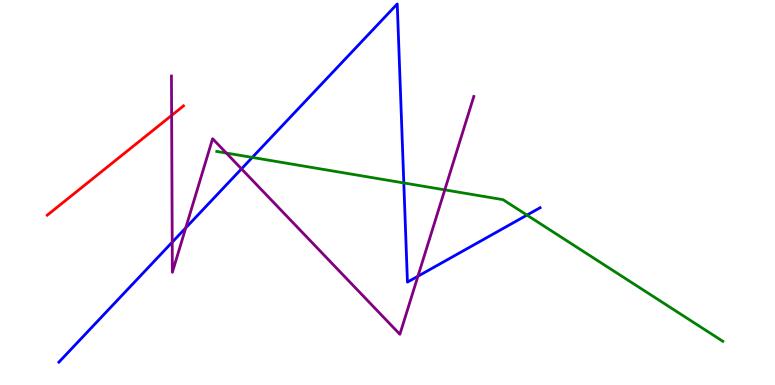[{'lines': ['blue', 'red'], 'intersections': []}, {'lines': ['green', 'red'], 'intersections': []}, {'lines': ['purple', 'red'], 'intersections': [{'x': 2.21, 'y': 7.0}]}, {'lines': ['blue', 'green'], 'intersections': [{'x': 3.26, 'y': 5.91}, {'x': 5.21, 'y': 5.25}, {'x': 6.8, 'y': 4.41}]}, {'lines': ['blue', 'purple'], 'intersections': [{'x': 2.22, 'y': 3.71}, {'x': 2.4, 'y': 4.08}, {'x': 3.12, 'y': 5.61}, {'x': 5.39, 'y': 2.82}]}, {'lines': ['green', 'purple'], 'intersections': [{'x': 2.92, 'y': 6.02}, {'x': 5.74, 'y': 5.07}]}]